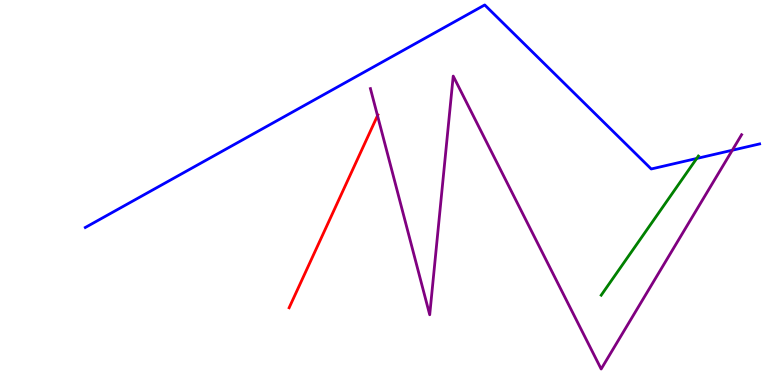[{'lines': ['blue', 'red'], 'intersections': []}, {'lines': ['green', 'red'], 'intersections': []}, {'lines': ['purple', 'red'], 'intersections': [{'x': 4.87, 'y': 7.0}]}, {'lines': ['blue', 'green'], 'intersections': [{'x': 8.99, 'y': 5.88}]}, {'lines': ['blue', 'purple'], 'intersections': [{'x': 9.45, 'y': 6.1}]}, {'lines': ['green', 'purple'], 'intersections': []}]